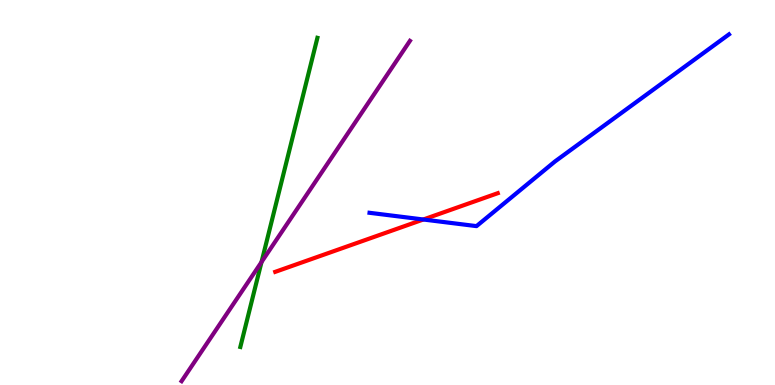[{'lines': ['blue', 'red'], 'intersections': [{'x': 5.46, 'y': 4.3}]}, {'lines': ['green', 'red'], 'intersections': []}, {'lines': ['purple', 'red'], 'intersections': []}, {'lines': ['blue', 'green'], 'intersections': []}, {'lines': ['blue', 'purple'], 'intersections': []}, {'lines': ['green', 'purple'], 'intersections': [{'x': 3.37, 'y': 3.19}]}]